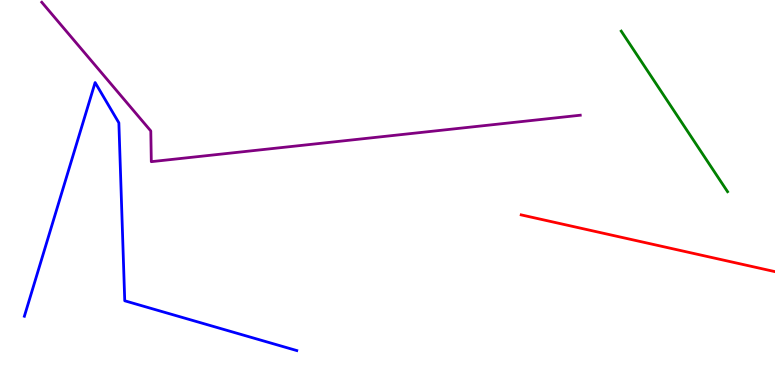[{'lines': ['blue', 'red'], 'intersections': []}, {'lines': ['green', 'red'], 'intersections': []}, {'lines': ['purple', 'red'], 'intersections': []}, {'lines': ['blue', 'green'], 'intersections': []}, {'lines': ['blue', 'purple'], 'intersections': []}, {'lines': ['green', 'purple'], 'intersections': []}]